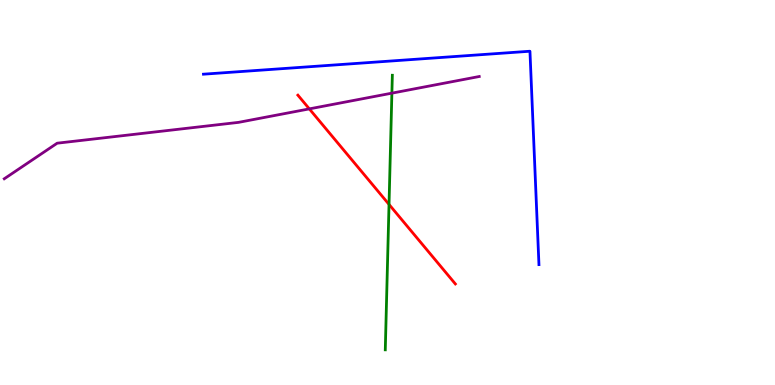[{'lines': ['blue', 'red'], 'intersections': []}, {'lines': ['green', 'red'], 'intersections': [{'x': 5.02, 'y': 4.69}]}, {'lines': ['purple', 'red'], 'intersections': [{'x': 3.99, 'y': 7.17}]}, {'lines': ['blue', 'green'], 'intersections': []}, {'lines': ['blue', 'purple'], 'intersections': []}, {'lines': ['green', 'purple'], 'intersections': [{'x': 5.06, 'y': 7.58}]}]